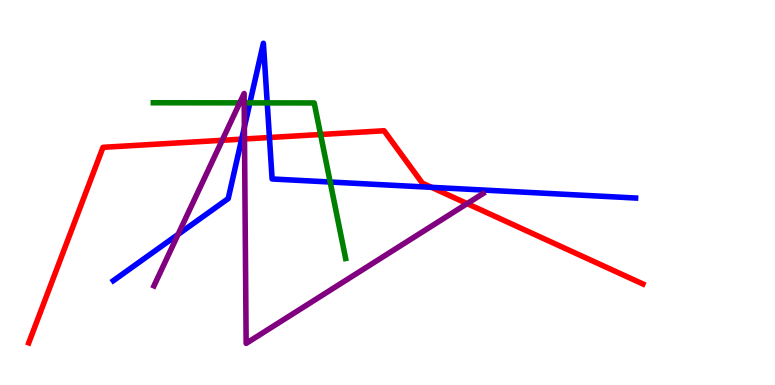[{'lines': ['blue', 'red'], 'intersections': [{'x': 3.12, 'y': 6.39}, {'x': 3.48, 'y': 6.43}, {'x': 5.57, 'y': 5.13}]}, {'lines': ['green', 'red'], 'intersections': [{'x': 4.14, 'y': 6.51}]}, {'lines': ['purple', 'red'], 'intersections': [{'x': 2.87, 'y': 6.36}, {'x': 3.15, 'y': 6.39}, {'x': 6.03, 'y': 4.71}]}, {'lines': ['blue', 'green'], 'intersections': [{'x': 3.22, 'y': 7.33}, {'x': 3.45, 'y': 7.33}, {'x': 4.26, 'y': 5.27}]}, {'lines': ['blue', 'purple'], 'intersections': [{'x': 2.3, 'y': 3.91}, {'x': 3.15, 'y': 6.7}]}, {'lines': ['green', 'purple'], 'intersections': [{'x': 3.09, 'y': 7.33}, {'x': 3.15, 'y': 7.33}]}]